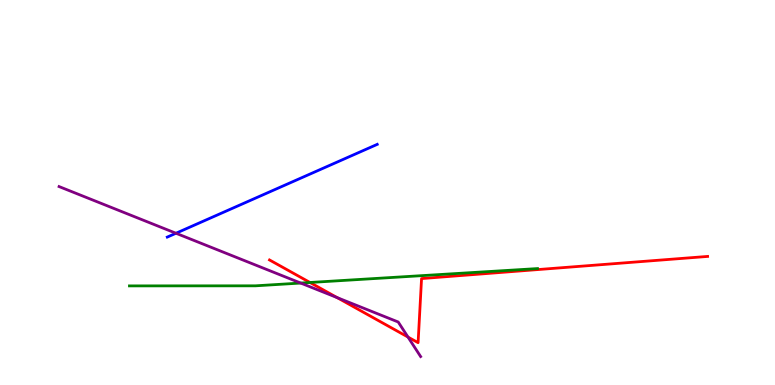[{'lines': ['blue', 'red'], 'intersections': []}, {'lines': ['green', 'red'], 'intersections': [{'x': 4.0, 'y': 2.66}]}, {'lines': ['purple', 'red'], 'intersections': [{'x': 4.35, 'y': 2.27}, {'x': 5.26, 'y': 1.25}]}, {'lines': ['blue', 'green'], 'intersections': []}, {'lines': ['blue', 'purple'], 'intersections': [{'x': 2.27, 'y': 3.94}]}, {'lines': ['green', 'purple'], 'intersections': [{'x': 3.88, 'y': 2.65}]}]